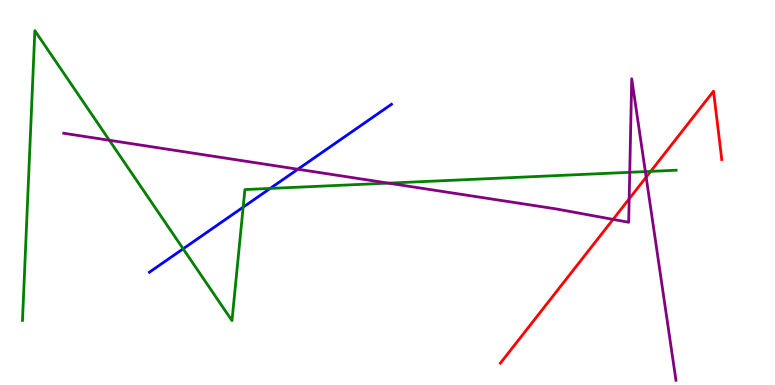[{'lines': ['blue', 'red'], 'intersections': []}, {'lines': ['green', 'red'], 'intersections': [{'x': 8.4, 'y': 5.55}]}, {'lines': ['purple', 'red'], 'intersections': [{'x': 7.91, 'y': 4.3}, {'x': 8.12, 'y': 4.84}, {'x': 8.34, 'y': 5.4}]}, {'lines': ['blue', 'green'], 'intersections': [{'x': 2.36, 'y': 3.54}, {'x': 3.14, 'y': 4.62}, {'x': 3.49, 'y': 5.11}]}, {'lines': ['blue', 'purple'], 'intersections': [{'x': 3.84, 'y': 5.6}]}, {'lines': ['green', 'purple'], 'intersections': [{'x': 1.41, 'y': 6.36}, {'x': 5.01, 'y': 5.24}, {'x': 8.13, 'y': 5.52}, {'x': 8.33, 'y': 5.54}]}]